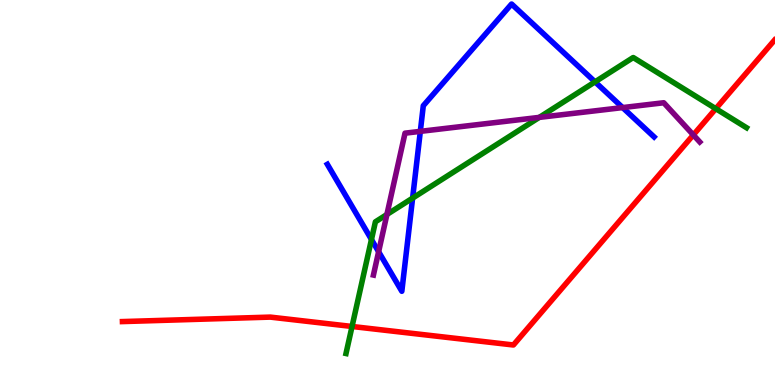[{'lines': ['blue', 'red'], 'intersections': []}, {'lines': ['green', 'red'], 'intersections': [{'x': 4.54, 'y': 1.52}, {'x': 9.24, 'y': 7.18}]}, {'lines': ['purple', 'red'], 'intersections': [{'x': 8.95, 'y': 6.5}]}, {'lines': ['blue', 'green'], 'intersections': [{'x': 4.79, 'y': 3.78}, {'x': 5.32, 'y': 4.85}, {'x': 7.68, 'y': 7.87}]}, {'lines': ['blue', 'purple'], 'intersections': [{'x': 4.89, 'y': 3.46}, {'x': 5.42, 'y': 6.59}, {'x': 8.03, 'y': 7.21}]}, {'lines': ['green', 'purple'], 'intersections': [{'x': 4.99, 'y': 4.43}, {'x': 6.96, 'y': 6.95}]}]